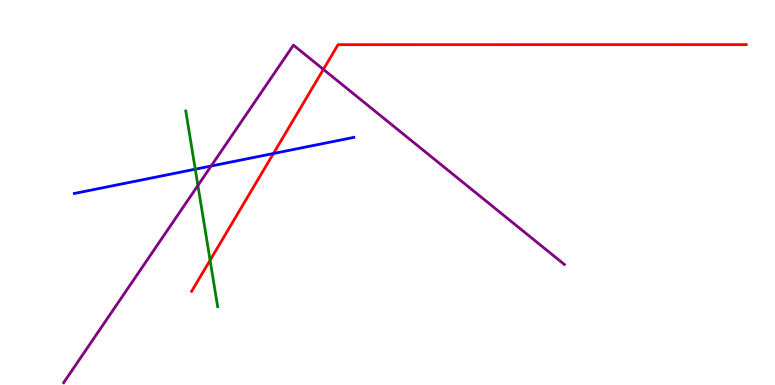[{'lines': ['blue', 'red'], 'intersections': [{'x': 3.53, 'y': 6.01}]}, {'lines': ['green', 'red'], 'intersections': [{'x': 2.71, 'y': 3.24}]}, {'lines': ['purple', 'red'], 'intersections': [{'x': 4.17, 'y': 8.2}]}, {'lines': ['blue', 'green'], 'intersections': [{'x': 2.52, 'y': 5.61}]}, {'lines': ['blue', 'purple'], 'intersections': [{'x': 2.72, 'y': 5.69}]}, {'lines': ['green', 'purple'], 'intersections': [{'x': 2.55, 'y': 5.18}]}]